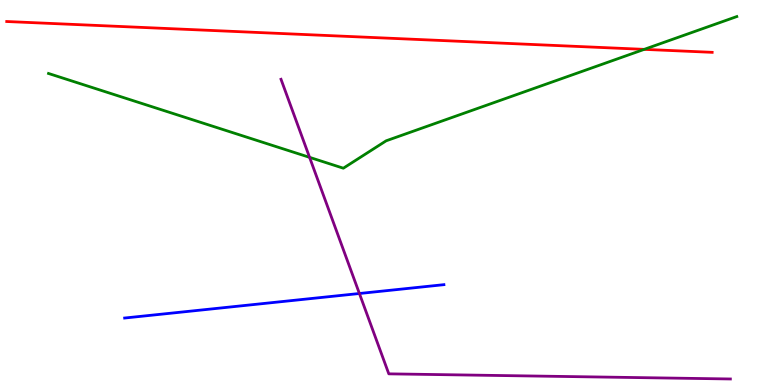[{'lines': ['blue', 'red'], 'intersections': []}, {'lines': ['green', 'red'], 'intersections': [{'x': 8.31, 'y': 8.72}]}, {'lines': ['purple', 'red'], 'intersections': []}, {'lines': ['blue', 'green'], 'intersections': []}, {'lines': ['blue', 'purple'], 'intersections': [{'x': 4.64, 'y': 2.38}]}, {'lines': ['green', 'purple'], 'intersections': [{'x': 3.99, 'y': 5.91}]}]